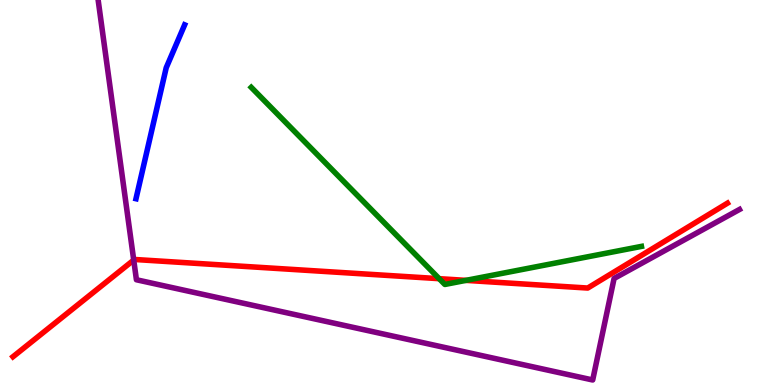[{'lines': ['blue', 'red'], 'intersections': []}, {'lines': ['green', 'red'], 'intersections': [{'x': 5.67, 'y': 2.76}, {'x': 6.01, 'y': 2.72}]}, {'lines': ['purple', 'red'], 'intersections': [{'x': 1.73, 'y': 3.25}]}, {'lines': ['blue', 'green'], 'intersections': []}, {'lines': ['blue', 'purple'], 'intersections': []}, {'lines': ['green', 'purple'], 'intersections': []}]